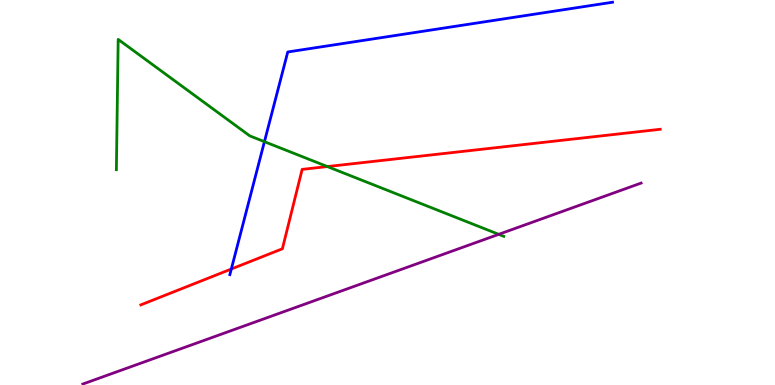[{'lines': ['blue', 'red'], 'intersections': [{'x': 2.98, 'y': 3.01}]}, {'lines': ['green', 'red'], 'intersections': [{'x': 4.22, 'y': 5.67}]}, {'lines': ['purple', 'red'], 'intersections': []}, {'lines': ['blue', 'green'], 'intersections': [{'x': 3.41, 'y': 6.32}]}, {'lines': ['blue', 'purple'], 'intersections': []}, {'lines': ['green', 'purple'], 'intersections': [{'x': 6.44, 'y': 3.91}]}]